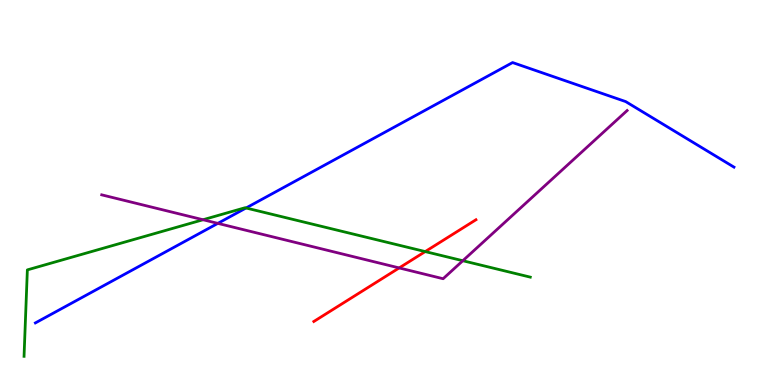[{'lines': ['blue', 'red'], 'intersections': []}, {'lines': ['green', 'red'], 'intersections': [{'x': 5.49, 'y': 3.47}]}, {'lines': ['purple', 'red'], 'intersections': [{'x': 5.15, 'y': 3.04}]}, {'lines': ['blue', 'green'], 'intersections': [{'x': 3.17, 'y': 4.6}]}, {'lines': ['blue', 'purple'], 'intersections': [{'x': 2.81, 'y': 4.2}]}, {'lines': ['green', 'purple'], 'intersections': [{'x': 2.62, 'y': 4.29}, {'x': 5.97, 'y': 3.23}]}]